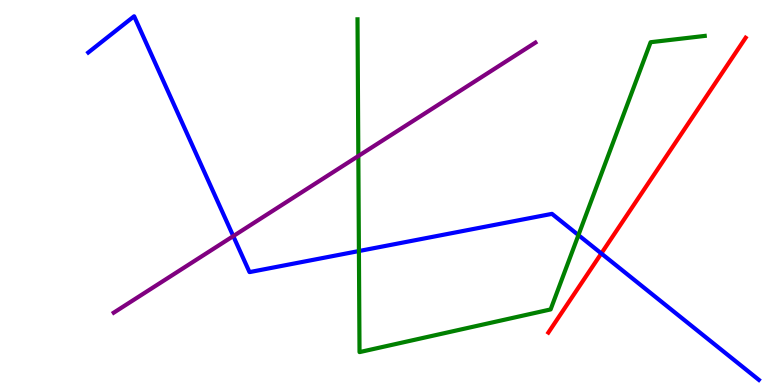[{'lines': ['blue', 'red'], 'intersections': [{'x': 7.76, 'y': 3.42}]}, {'lines': ['green', 'red'], 'intersections': []}, {'lines': ['purple', 'red'], 'intersections': []}, {'lines': ['blue', 'green'], 'intersections': [{'x': 4.63, 'y': 3.48}, {'x': 7.46, 'y': 3.89}]}, {'lines': ['blue', 'purple'], 'intersections': [{'x': 3.01, 'y': 3.87}]}, {'lines': ['green', 'purple'], 'intersections': [{'x': 4.62, 'y': 5.95}]}]